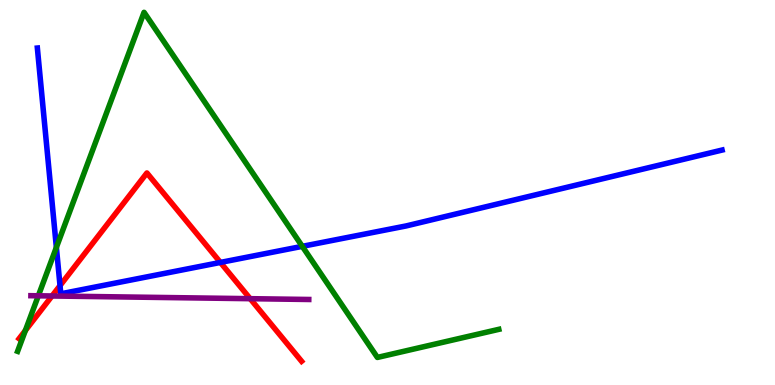[{'lines': ['blue', 'red'], 'intersections': [{'x': 0.774, 'y': 2.58}, {'x': 2.84, 'y': 3.18}]}, {'lines': ['green', 'red'], 'intersections': [{'x': 0.327, 'y': 1.41}]}, {'lines': ['purple', 'red'], 'intersections': [{'x': 0.671, 'y': 2.31}, {'x': 3.23, 'y': 2.24}]}, {'lines': ['blue', 'green'], 'intersections': [{'x': 0.727, 'y': 3.57}, {'x': 3.9, 'y': 3.6}]}, {'lines': ['blue', 'purple'], 'intersections': []}, {'lines': ['green', 'purple'], 'intersections': [{'x': 0.494, 'y': 2.32}]}]